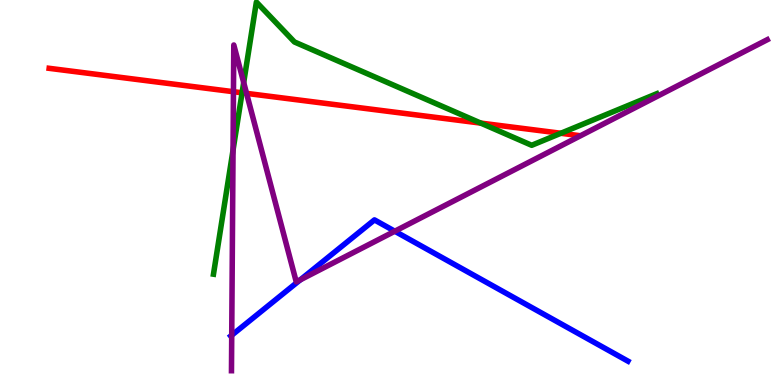[{'lines': ['blue', 'red'], 'intersections': []}, {'lines': ['green', 'red'], 'intersections': [{'x': 3.12, 'y': 7.59}, {'x': 6.2, 'y': 6.8}, {'x': 7.24, 'y': 6.54}]}, {'lines': ['purple', 'red'], 'intersections': [{'x': 3.01, 'y': 7.62}, {'x': 3.18, 'y': 7.57}]}, {'lines': ['blue', 'green'], 'intersections': []}, {'lines': ['blue', 'purple'], 'intersections': [{'x': 2.99, 'y': 1.29}, {'x': 3.87, 'y': 2.73}, {'x': 5.09, 'y': 3.99}]}, {'lines': ['green', 'purple'], 'intersections': [{'x': 3.01, 'y': 6.1}, {'x': 3.14, 'y': 7.86}]}]